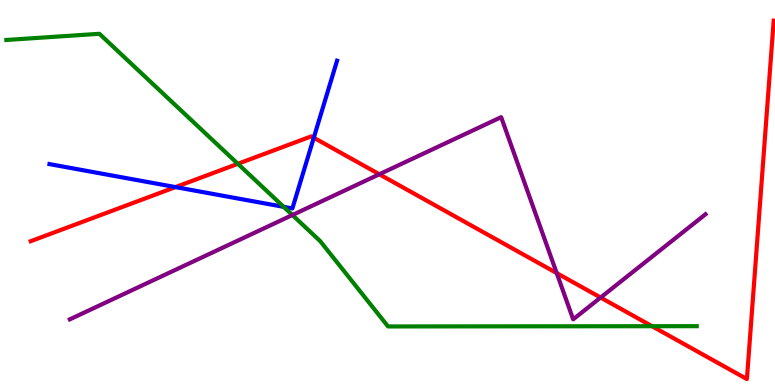[{'lines': ['blue', 'red'], 'intersections': [{'x': 2.26, 'y': 5.14}, {'x': 4.05, 'y': 6.42}]}, {'lines': ['green', 'red'], 'intersections': [{'x': 3.07, 'y': 5.75}, {'x': 8.41, 'y': 1.53}]}, {'lines': ['purple', 'red'], 'intersections': [{'x': 4.89, 'y': 5.47}, {'x': 7.18, 'y': 2.91}, {'x': 7.75, 'y': 2.27}]}, {'lines': ['blue', 'green'], 'intersections': [{'x': 3.66, 'y': 4.63}]}, {'lines': ['blue', 'purple'], 'intersections': []}, {'lines': ['green', 'purple'], 'intersections': [{'x': 3.77, 'y': 4.42}]}]